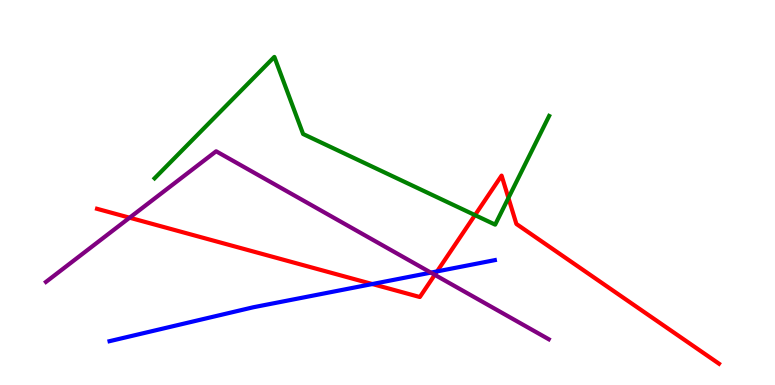[{'lines': ['blue', 'red'], 'intersections': [{'x': 4.8, 'y': 2.62}, {'x': 5.64, 'y': 2.95}]}, {'lines': ['green', 'red'], 'intersections': [{'x': 6.13, 'y': 4.41}, {'x': 6.56, 'y': 4.86}]}, {'lines': ['purple', 'red'], 'intersections': [{'x': 1.67, 'y': 4.35}, {'x': 5.61, 'y': 2.86}]}, {'lines': ['blue', 'green'], 'intersections': []}, {'lines': ['blue', 'purple'], 'intersections': [{'x': 5.56, 'y': 2.92}]}, {'lines': ['green', 'purple'], 'intersections': []}]